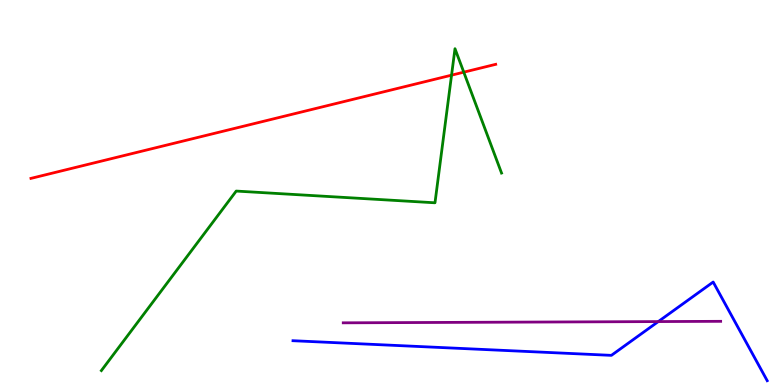[{'lines': ['blue', 'red'], 'intersections': []}, {'lines': ['green', 'red'], 'intersections': [{'x': 5.83, 'y': 8.05}, {'x': 5.98, 'y': 8.13}]}, {'lines': ['purple', 'red'], 'intersections': []}, {'lines': ['blue', 'green'], 'intersections': []}, {'lines': ['blue', 'purple'], 'intersections': [{'x': 8.49, 'y': 1.65}]}, {'lines': ['green', 'purple'], 'intersections': []}]